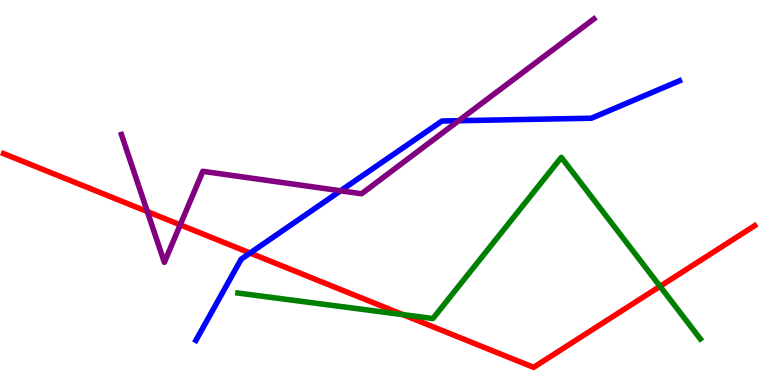[{'lines': ['blue', 'red'], 'intersections': [{'x': 3.23, 'y': 3.43}]}, {'lines': ['green', 'red'], 'intersections': [{'x': 5.2, 'y': 1.83}, {'x': 8.52, 'y': 2.56}]}, {'lines': ['purple', 'red'], 'intersections': [{'x': 1.9, 'y': 4.5}, {'x': 2.33, 'y': 4.16}]}, {'lines': ['blue', 'green'], 'intersections': []}, {'lines': ['blue', 'purple'], 'intersections': [{'x': 4.39, 'y': 5.04}, {'x': 5.92, 'y': 6.86}]}, {'lines': ['green', 'purple'], 'intersections': []}]